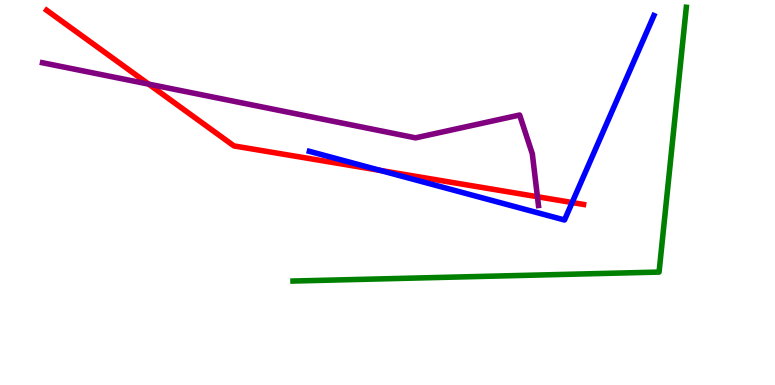[{'lines': ['blue', 'red'], 'intersections': [{'x': 4.91, 'y': 5.57}, {'x': 7.38, 'y': 4.74}]}, {'lines': ['green', 'red'], 'intersections': []}, {'lines': ['purple', 'red'], 'intersections': [{'x': 1.92, 'y': 7.81}, {'x': 6.93, 'y': 4.89}]}, {'lines': ['blue', 'green'], 'intersections': []}, {'lines': ['blue', 'purple'], 'intersections': []}, {'lines': ['green', 'purple'], 'intersections': []}]